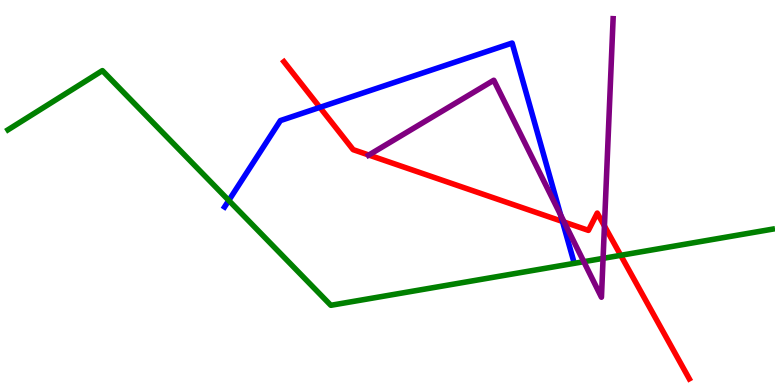[{'lines': ['blue', 'red'], 'intersections': [{'x': 4.13, 'y': 7.21}, {'x': 7.26, 'y': 4.25}]}, {'lines': ['green', 'red'], 'intersections': [{'x': 8.01, 'y': 3.37}]}, {'lines': ['purple', 'red'], 'intersections': [{'x': 4.76, 'y': 5.97}, {'x': 7.28, 'y': 4.23}, {'x': 7.8, 'y': 4.13}]}, {'lines': ['blue', 'green'], 'intersections': [{'x': 2.95, 'y': 4.79}]}, {'lines': ['blue', 'purple'], 'intersections': [{'x': 7.23, 'y': 4.42}]}, {'lines': ['green', 'purple'], 'intersections': [{'x': 7.53, 'y': 3.2}, {'x': 7.78, 'y': 3.29}]}]